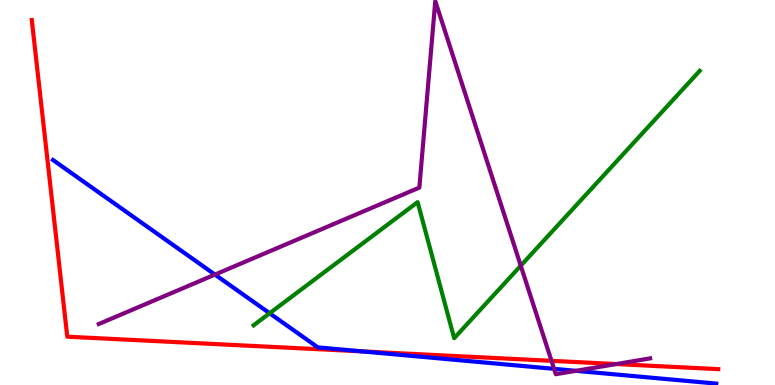[{'lines': ['blue', 'red'], 'intersections': [{'x': 4.68, 'y': 0.873}]}, {'lines': ['green', 'red'], 'intersections': []}, {'lines': ['purple', 'red'], 'intersections': [{'x': 7.12, 'y': 0.628}, {'x': 7.95, 'y': 0.544}]}, {'lines': ['blue', 'green'], 'intersections': [{'x': 3.48, 'y': 1.86}]}, {'lines': ['blue', 'purple'], 'intersections': [{'x': 2.77, 'y': 2.87}, {'x': 7.15, 'y': 0.42}, {'x': 7.43, 'y': 0.368}]}, {'lines': ['green', 'purple'], 'intersections': [{'x': 6.72, 'y': 3.1}]}]